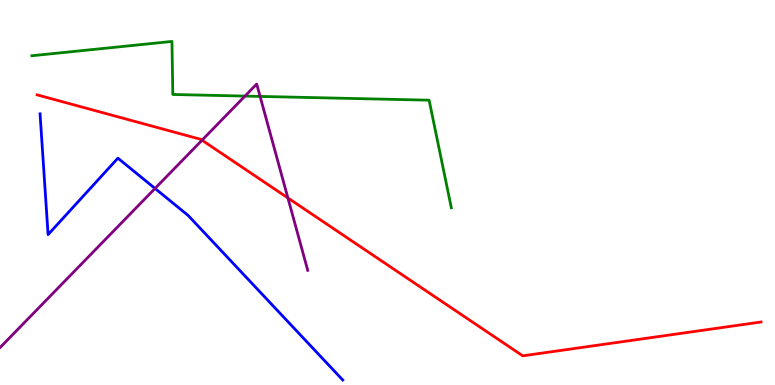[{'lines': ['blue', 'red'], 'intersections': []}, {'lines': ['green', 'red'], 'intersections': []}, {'lines': ['purple', 'red'], 'intersections': [{'x': 2.61, 'y': 6.36}, {'x': 3.71, 'y': 4.86}]}, {'lines': ['blue', 'green'], 'intersections': []}, {'lines': ['blue', 'purple'], 'intersections': [{'x': 2.0, 'y': 5.11}]}, {'lines': ['green', 'purple'], 'intersections': [{'x': 3.16, 'y': 7.5}, {'x': 3.36, 'y': 7.5}]}]